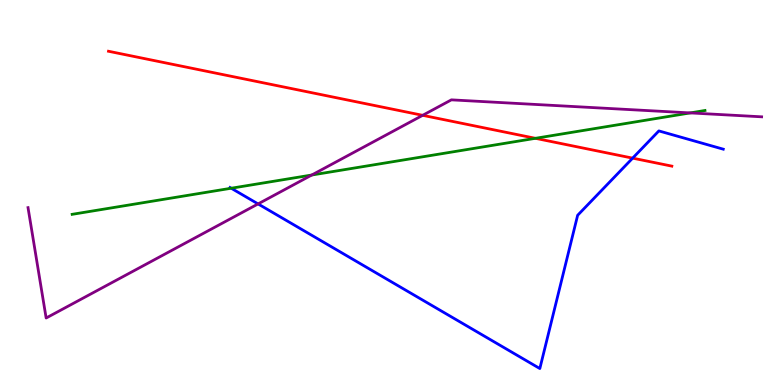[{'lines': ['blue', 'red'], 'intersections': [{'x': 8.16, 'y': 5.89}]}, {'lines': ['green', 'red'], 'intersections': [{'x': 6.91, 'y': 6.41}]}, {'lines': ['purple', 'red'], 'intersections': [{'x': 5.45, 'y': 7.0}]}, {'lines': ['blue', 'green'], 'intersections': [{'x': 2.98, 'y': 5.11}]}, {'lines': ['blue', 'purple'], 'intersections': [{'x': 3.33, 'y': 4.7}]}, {'lines': ['green', 'purple'], 'intersections': [{'x': 4.02, 'y': 5.45}, {'x': 8.91, 'y': 7.07}]}]